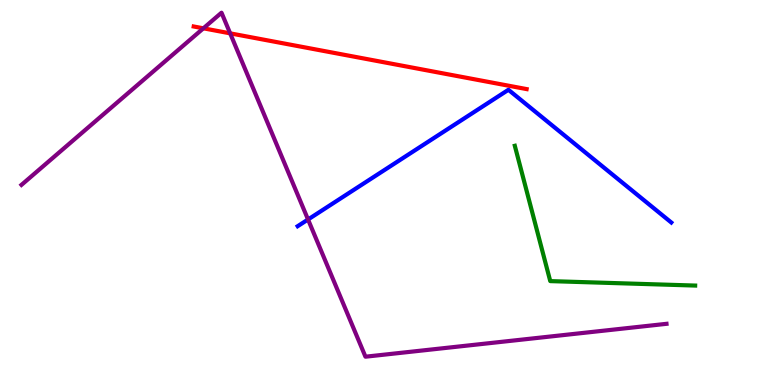[{'lines': ['blue', 'red'], 'intersections': []}, {'lines': ['green', 'red'], 'intersections': []}, {'lines': ['purple', 'red'], 'intersections': [{'x': 2.62, 'y': 9.26}, {'x': 2.97, 'y': 9.13}]}, {'lines': ['blue', 'green'], 'intersections': []}, {'lines': ['blue', 'purple'], 'intersections': [{'x': 3.97, 'y': 4.3}]}, {'lines': ['green', 'purple'], 'intersections': []}]